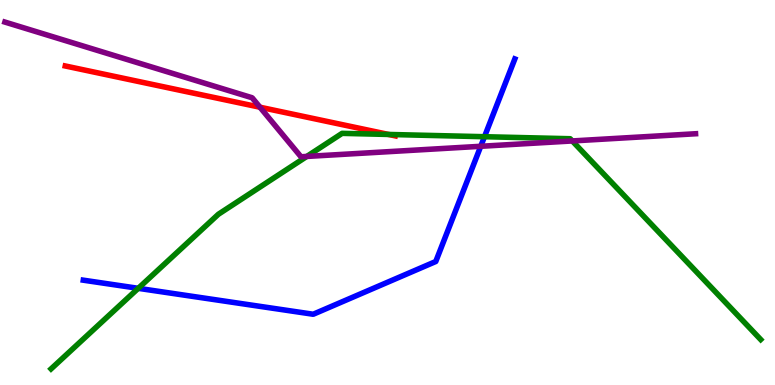[{'lines': ['blue', 'red'], 'intersections': []}, {'lines': ['green', 'red'], 'intersections': [{'x': 5.01, 'y': 6.51}]}, {'lines': ['purple', 'red'], 'intersections': [{'x': 3.35, 'y': 7.22}]}, {'lines': ['blue', 'green'], 'intersections': [{'x': 1.78, 'y': 2.51}, {'x': 6.25, 'y': 6.45}]}, {'lines': ['blue', 'purple'], 'intersections': [{'x': 6.2, 'y': 6.2}]}, {'lines': ['green', 'purple'], 'intersections': [{'x': 3.96, 'y': 5.94}, {'x': 7.38, 'y': 6.34}]}]